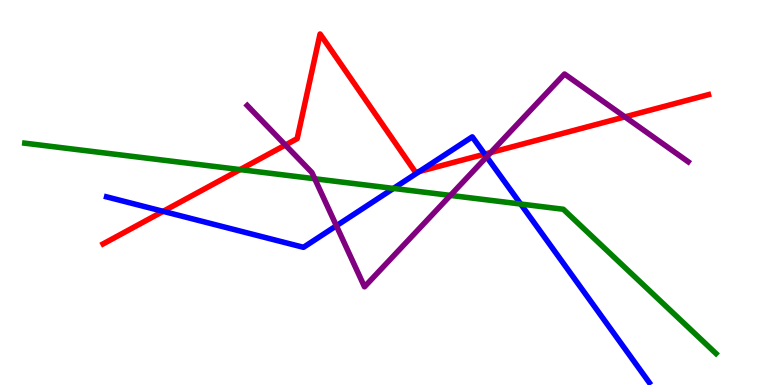[{'lines': ['blue', 'red'], 'intersections': [{'x': 2.1, 'y': 4.51}, {'x': 5.41, 'y': 5.55}, {'x': 6.25, 'y': 6.0}]}, {'lines': ['green', 'red'], 'intersections': [{'x': 3.1, 'y': 5.59}]}, {'lines': ['purple', 'red'], 'intersections': [{'x': 3.68, 'y': 6.23}, {'x': 6.33, 'y': 6.04}, {'x': 8.06, 'y': 6.96}]}, {'lines': ['blue', 'green'], 'intersections': [{'x': 5.08, 'y': 5.11}, {'x': 6.72, 'y': 4.7}]}, {'lines': ['blue', 'purple'], 'intersections': [{'x': 4.34, 'y': 4.14}, {'x': 6.28, 'y': 5.93}]}, {'lines': ['green', 'purple'], 'intersections': [{'x': 4.06, 'y': 5.36}, {'x': 5.81, 'y': 4.92}]}]